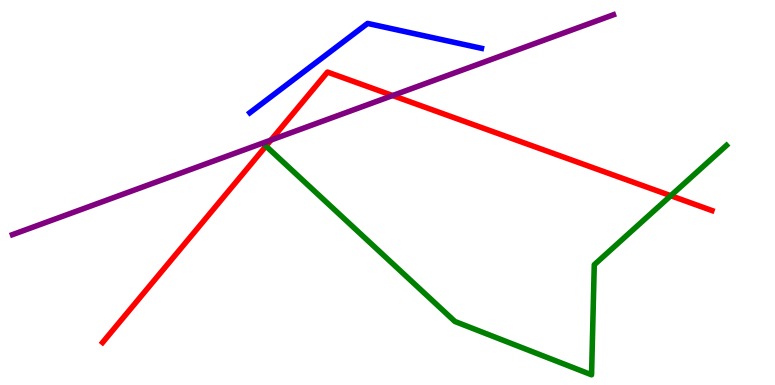[{'lines': ['blue', 'red'], 'intersections': []}, {'lines': ['green', 'red'], 'intersections': [{'x': 3.43, 'y': 6.21}, {'x': 8.66, 'y': 4.92}]}, {'lines': ['purple', 'red'], 'intersections': [{'x': 3.5, 'y': 6.36}, {'x': 5.07, 'y': 7.52}]}, {'lines': ['blue', 'green'], 'intersections': []}, {'lines': ['blue', 'purple'], 'intersections': []}, {'lines': ['green', 'purple'], 'intersections': []}]